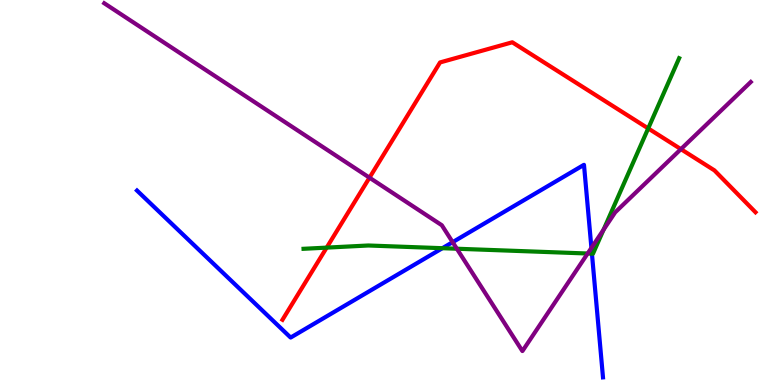[{'lines': ['blue', 'red'], 'intersections': []}, {'lines': ['green', 'red'], 'intersections': [{'x': 4.21, 'y': 3.57}, {'x': 8.36, 'y': 6.66}]}, {'lines': ['purple', 'red'], 'intersections': [{'x': 4.77, 'y': 5.39}, {'x': 8.79, 'y': 6.13}]}, {'lines': ['blue', 'green'], 'intersections': [{'x': 5.71, 'y': 3.55}, {'x': 7.64, 'y': 3.41}]}, {'lines': ['blue', 'purple'], 'intersections': [{'x': 5.84, 'y': 3.71}, {'x': 7.63, 'y': 3.56}]}, {'lines': ['green', 'purple'], 'intersections': [{'x': 5.89, 'y': 3.54}, {'x': 7.58, 'y': 3.42}, {'x': 7.79, 'y': 4.03}]}]